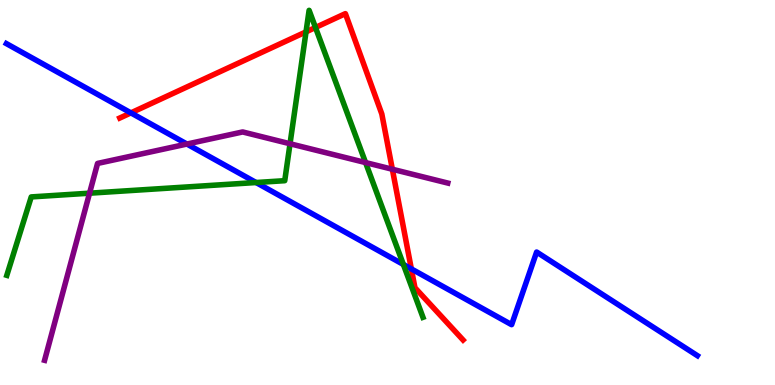[{'lines': ['blue', 'red'], 'intersections': [{'x': 1.69, 'y': 7.07}, {'x': 5.31, 'y': 3.02}]}, {'lines': ['green', 'red'], 'intersections': [{'x': 3.95, 'y': 9.17}, {'x': 4.07, 'y': 9.29}]}, {'lines': ['purple', 'red'], 'intersections': [{'x': 5.06, 'y': 5.6}]}, {'lines': ['blue', 'green'], 'intersections': [{'x': 3.3, 'y': 5.26}, {'x': 5.2, 'y': 3.13}]}, {'lines': ['blue', 'purple'], 'intersections': [{'x': 2.41, 'y': 6.26}]}, {'lines': ['green', 'purple'], 'intersections': [{'x': 1.16, 'y': 4.98}, {'x': 3.74, 'y': 6.27}, {'x': 4.72, 'y': 5.78}]}]